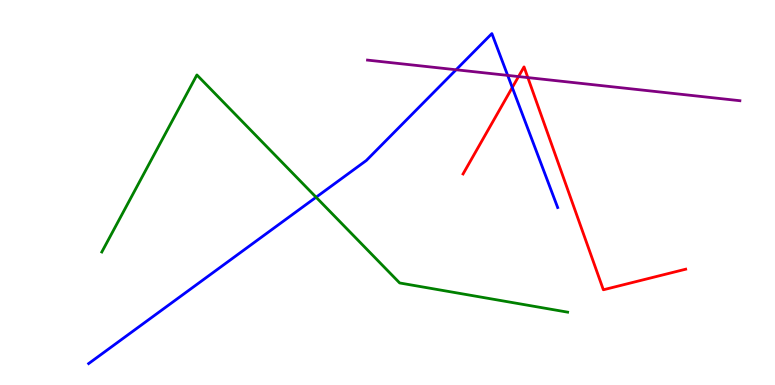[{'lines': ['blue', 'red'], 'intersections': [{'x': 6.61, 'y': 7.73}]}, {'lines': ['green', 'red'], 'intersections': []}, {'lines': ['purple', 'red'], 'intersections': [{'x': 6.69, 'y': 8.01}, {'x': 6.81, 'y': 7.98}]}, {'lines': ['blue', 'green'], 'intersections': [{'x': 4.08, 'y': 4.88}]}, {'lines': ['blue', 'purple'], 'intersections': [{'x': 5.89, 'y': 8.19}, {'x': 6.55, 'y': 8.04}]}, {'lines': ['green', 'purple'], 'intersections': []}]